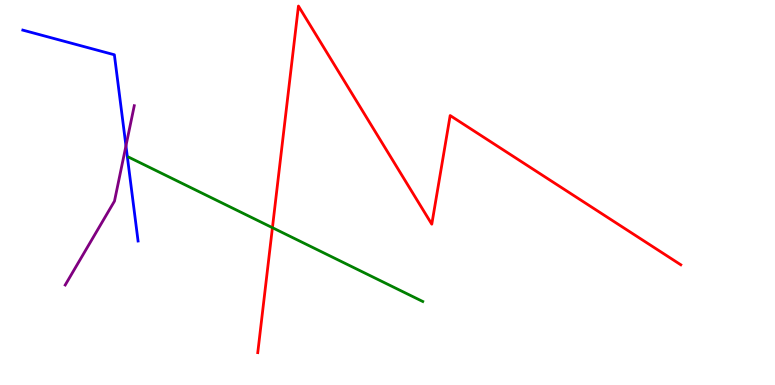[{'lines': ['blue', 'red'], 'intersections': []}, {'lines': ['green', 'red'], 'intersections': [{'x': 3.52, 'y': 4.09}]}, {'lines': ['purple', 'red'], 'intersections': []}, {'lines': ['blue', 'green'], 'intersections': []}, {'lines': ['blue', 'purple'], 'intersections': [{'x': 1.63, 'y': 6.21}]}, {'lines': ['green', 'purple'], 'intersections': []}]